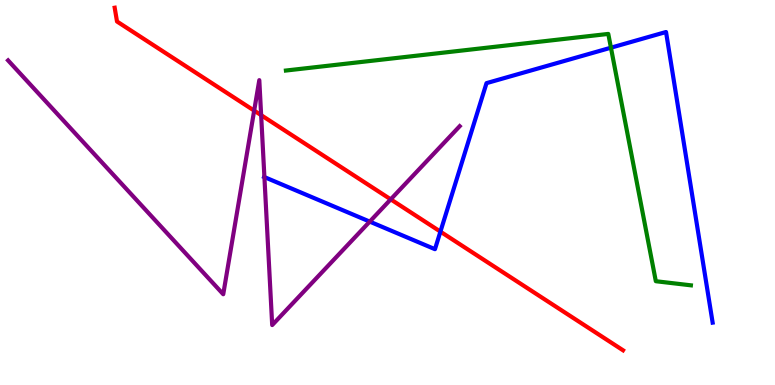[{'lines': ['blue', 'red'], 'intersections': [{'x': 5.68, 'y': 3.98}]}, {'lines': ['green', 'red'], 'intersections': []}, {'lines': ['purple', 'red'], 'intersections': [{'x': 3.28, 'y': 7.13}, {'x': 3.37, 'y': 7.01}, {'x': 5.04, 'y': 4.82}]}, {'lines': ['blue', 'green'], 'intersections': [{'x': 7.88, 'y': 8.76}]}, {'lines': ['blue', 'purple'], 'intersections': [{'x': 3.41, 'y': 5.4}, {'x': 4.77, 'y': 4.24}]}, {'lines': ['green', 'purple'], 'intersections': []}]